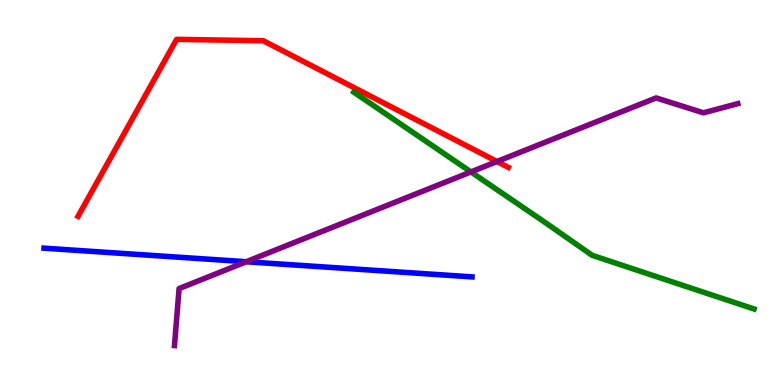[{'lines': ['blue', 'red'], 'intersections': []}, {'lines': ['green', 'red'], 'intersections': []}, {'lines': ['purple', 'red'], 'intersections': [{'x': 6.41, 'y': 5.8}]}, {'lines': ['blue', 'green'], 'intersections': []}, {'lines': ['blue', 'purple'], 'intersections': [{'x': 3.18, 'y': 3.2}]}, {'lines': ['green', 'purple'], 'intersections': [{'x': 6.08, 'y': 5.53}]}]